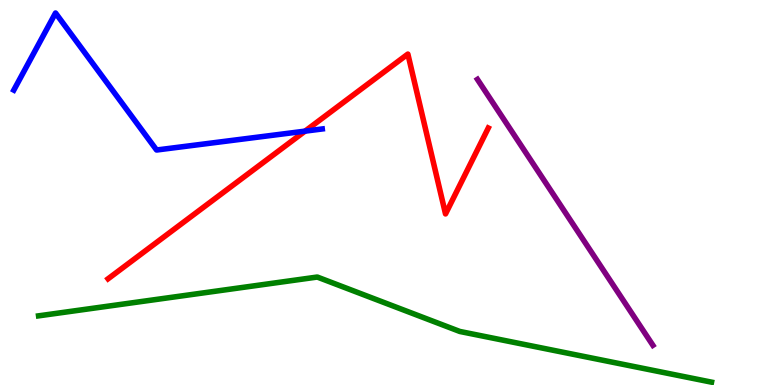[{'lines': ['blue', 'red'], 'intersections': [{'x': 3.94, 'y': 6.59}]}, {'lines': ['green', 'red'], 'intersections': []}, {'lines': ['purple', 'red'], 'intersections': []}, {'lines': ['blue', 'green'], 'intersections': []}, {'lines': ['blue', 'purple'], 'intersections': []}, {'lines': ['green', 'purple'], 'intersections': []}]